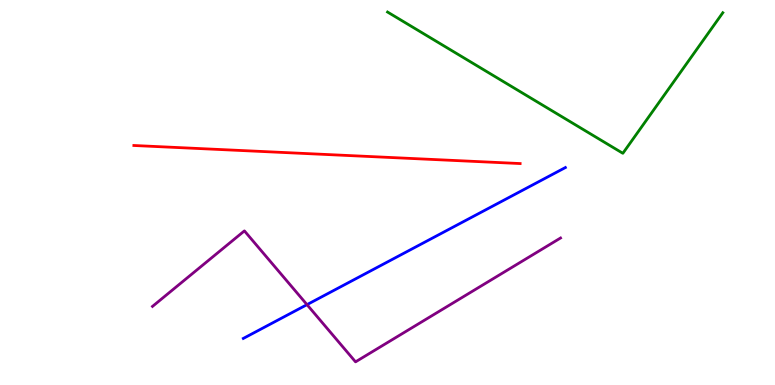[{'lines': ['blue', 'red'], 'intersections': []}, {'lines': ['green', 'red'], 'intersections': []}, {'lines': ['purple', 'red'], 'intersections': []}, {'lines': ['blue', 'green'], 'intersections': []}, {'lines': ['blue', 'purple'], 'intersections': [{'x': 3.96, 'y': 2.09}]}, {'lines': ['green', 'purple'], 'intersections': []}]